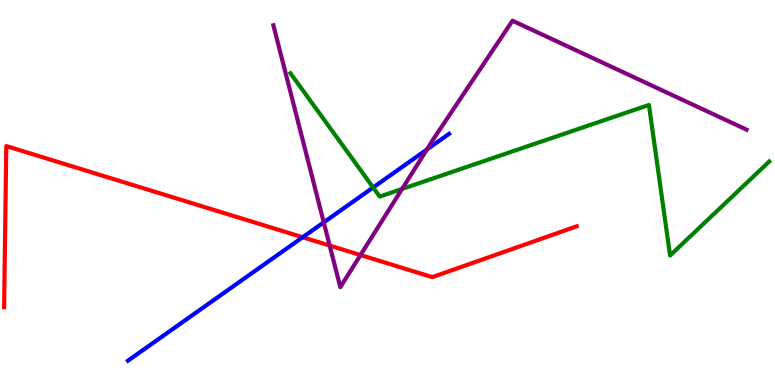[{'lines': ['blue', 'red'], 'intersections': [{'x': 3.91, 'y': 3.84}]}, {'lines': ['green', 'red'], 'intersections': []}, {'lines': ['purple', 'red'], 'intersections': [{'x': 4.25, 'y': 3.62}, {'x': 4.65, 'y': 3.38}]}, {'lines': ['blue', 'green'], 'intersections': [{'x': 4.81, 'y': 5.13}]}, {'lines': ['blue', 'purple'], 'intersections': [{'x': 4.18, 'y': 4.22}, {'x': 5.51, 'y': 6.12}]}, {'lines': ['green', 'purple'], 'intersections': [{'x': 5.19, 'y': 5.09}]}]